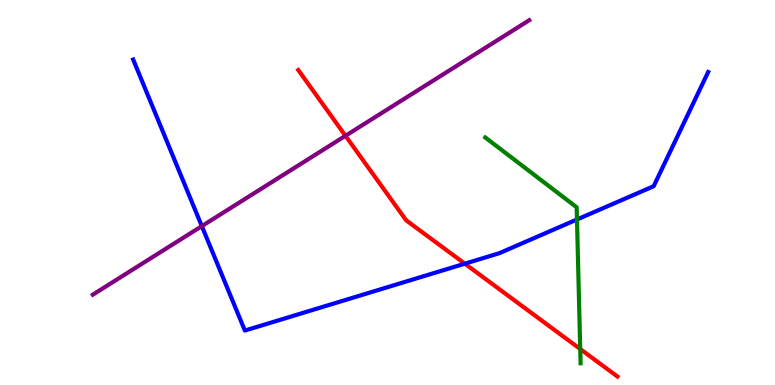[{'lines': ['blue', 'red'], 'intersections': [{'x': 6.0, 'y': 3.15}]}, {'lines': ['green', 'red'], 'intersections': [{'x': 7.49, 'y': 0.935}]}, {'lines': ['purple', 'red'], 'intersections': [{'x': 4.46, 'y': 6.47}]}, {'lines': ['blue', 'green'], 'intersections': [{'x': 7.45, 'y': 4.3}]}, {'lines': ['blue', 'purple'], 'intersections': [{'x': 2.6, 'y': 4.13}]}, {'lines': ['green', 'purple'], 'intersections': []}]